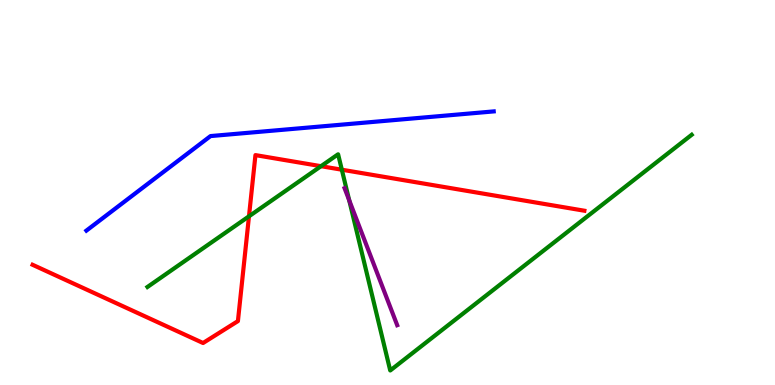[{'lines': ['blue', 'red'], 'intersections': []}, {'lines': ['green', 'red'], 'intersections': [{'x': 3.21, 'y': 4.38}, {'x': 4.14, 'y': 5.68}, {'x': 4.41, 'y': 5.59}]}, {'lines': ['purple', 'red'], 'intersections': []}, {'lines': ['blue', 'green'], 'intersections': []}, {'lines': ['blue', 'purple'], 'intersections': []}, {'lines': ['green', 'purple'], 'intersections': [{'x': 4.51, 'y': 4.8}]}]